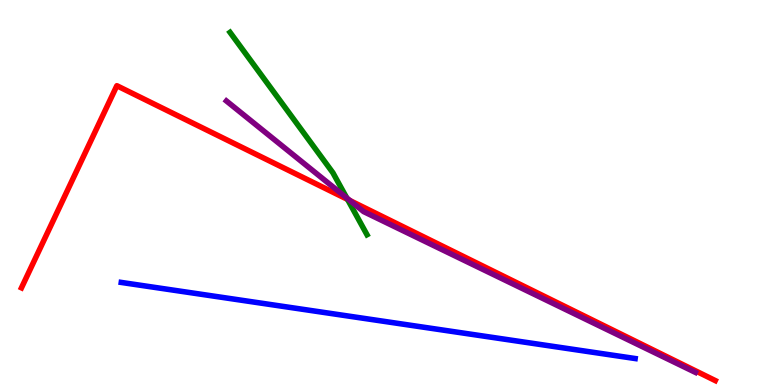[{'lines': ['blue', 'red'], 'intersections': []}, {'lines': ['green', 'red'], 'intersections': [{'x': 4.48, 'y': 4.82}]}, {'lines': ['purple', 'red'], 'intersections': [{'x': 4.52, 'y': 4.79}]}, {'lines': ['blue', 'green'], 'intersections': []}, {'lines': ['blue', 'purple'], 'intersections': []}, {'lines': ['green', 'purple'], 'intersections': [{'x': 4.47, 'y': 4.86}]}]